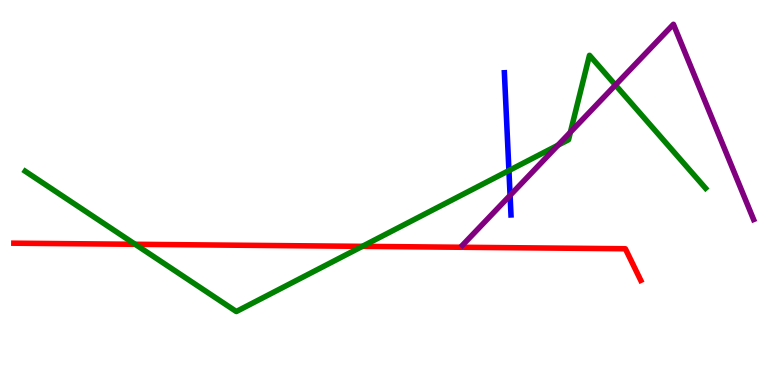[{'lines': ['blue', 'red'], 'intersections': []}, {'lines': ['green', 'red'], 'intersections': [{'x': 1.74, 'y': 3.65}, {'x': 4.68, 'y': 3.6}]}, {'lines': ['purple', 'red'], 'intersections': []}, {'lines': ['blue', 'green'], 'intersections': [{'x': 6.57, 'y': 5.57}]}, {'lines': ['blue', 'purple'], 'intersections': [{'x': 6.58, 'y': 4.93}]}, {'lines': ['green', 'purple'], 'intersections': [{'x': 7.2, 'y': 6.23}, {'x': 7.36, 'y': 6.57}, {'x': 7.94, 'y': 7.79}]}]